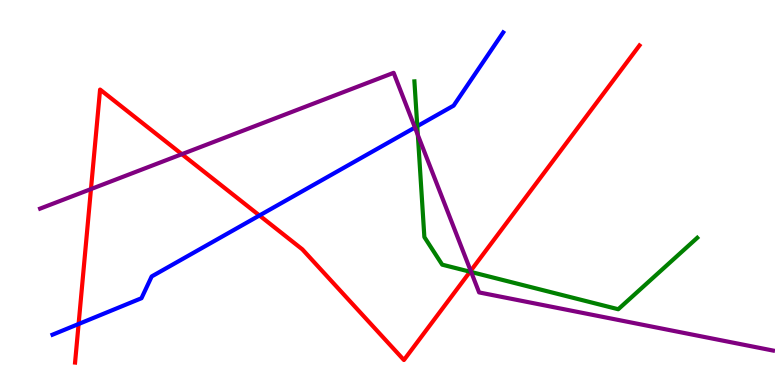[{'lines': ['blue', 'red'], 'intersections': [{'x': 1.01, 'y': 1.58}, {'x': 3.35, 'y': 4.4}]}, {'lines': ['green', 'red'], 'intersections': [{'x': 6.07, 'y': 2.94}]}, {'lines': ['purple', 'red'], 'intersections': [{'x': 1.17, 'y': 5.09}, {'x': 2.35, 'y': 6.0}, {'x': 6.07, 'y': 2.97}]}, {'lines': ['blue', 'green'], 'intersections': [{'x': 5.38, 'y': 6.72}]}, {'lines': ['blue', 'purple'], 'intersections': [{'x': 5.35, 'y': 6.69}]}, {'lines': ['green', 'purple'], 'intersections': [{'x': 5.39, 'y': 6.49}, {'x': 6.08, 'y': 2.94}]}]